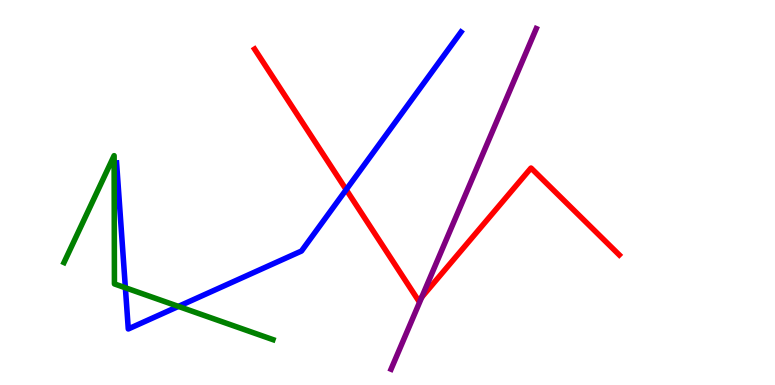[{'lines': ['blue', 'red'], 'intersections': [{'x': 4.47, 'y': 5.07}]}, {'lines': ['green', 'red'], 'intersections': []}, {'lines': ['purple', 'red'], 'intersections': [{'x': 5.44, 'y': 2.28}]}, {'lines': ['blue', 'green'], 'intersections': [{'x': 1.62, 'y': 2.53}, {'x': 2.3, 'y': 2.04}]}, {'lines': ['blue', 'purple'], 'intersections': []}, {'lines': ['green', 'purple'], 'intersections': []}]